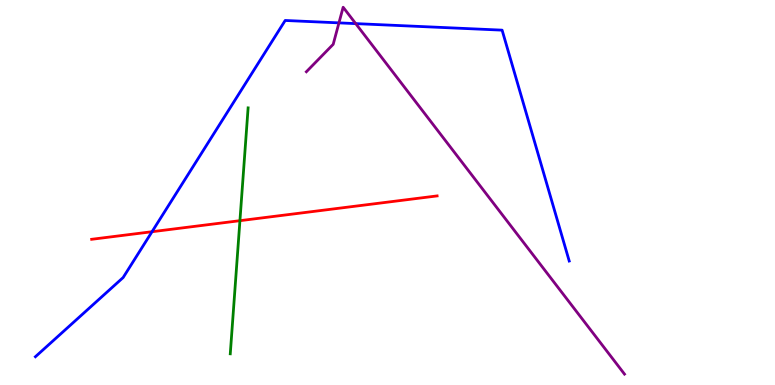[{'lines': ['blue', 'red'], 'intersections': [{'x': 1.96, 'y': 3.98}]}, {'lines': ['green', 'red'], 'intersections': [{'x': 3.1, 'y': 4.27}]}, {'lines': ['purple', 'red'], 'intersections': []}, {'lines': ['blue', 'green'], 'intersections': []}, {'lines': ['blue', 'purple'], 'intersections': [{'x': 4.37, 'y': 9.41}, {'x': 4.59, 'y': 9.39}]}, {'lines': ['green', 'purple'], 'intersections': []}]